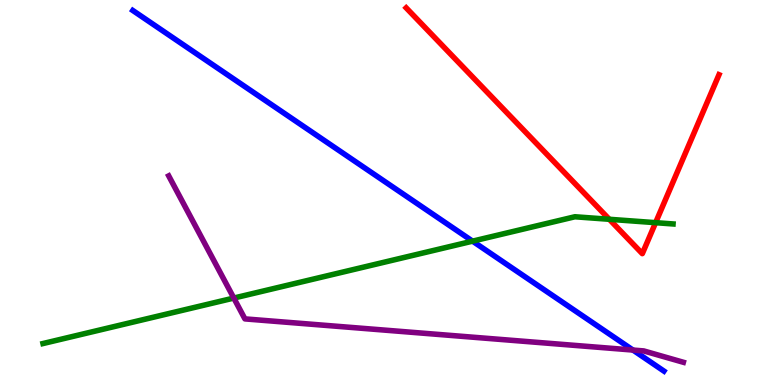[{'lines': ['blue', 'red'], 'intersections': []}, {'lines': ['green', 'red'], 'intersections': [{'x': 7.86, 'y': 4.3}, {'x': 8.46, 'y': 4.22}]}, {'lines': ['purple', 'red'], 'intersections': []}, {'lines': ['blue', 'green'], 'intersections': [{'x': 6.1, 'y': 3.74}]}, {'lines': ['blue', 'purple'], 'intersections': [{'x': 8.17, 'y': 0.908}]}, {'lines': ['green', 'purple'], 'intersections': [{'x': 3.02, 'y': 2.26}]}]